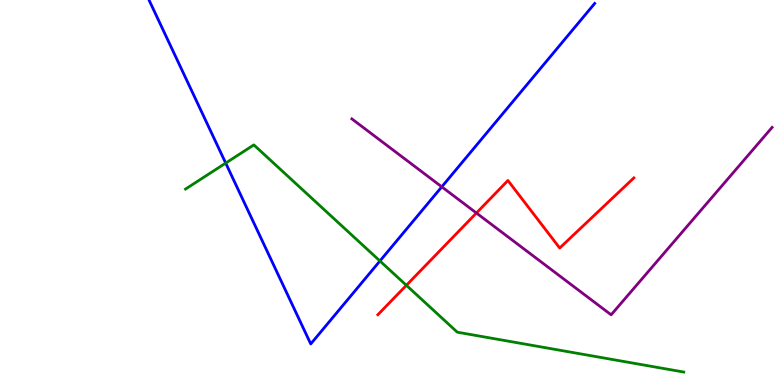[{'lines': ['blue', 'red'], 'intersections': []}, {'lines': ['green', 'red'], 'intersections': [{'x': 5.24, 'y': 2.59}]}, {'lines': ['purple', 'red'], 'intersections': [{'x': 6.15, 'y': 4.47}]}, {'lines': ['blue', 'green'], 'intersections': [{'x': 2.91, 'y': 5.76}, {'x': 4.9, 'y': 3.22}]}, {'lines': ['blue', 'purple'], 'intersections': [{'x': 5.7, 'y': 5.15}]}, {'lines': ['green', 'purple'], 'intersections': []}]